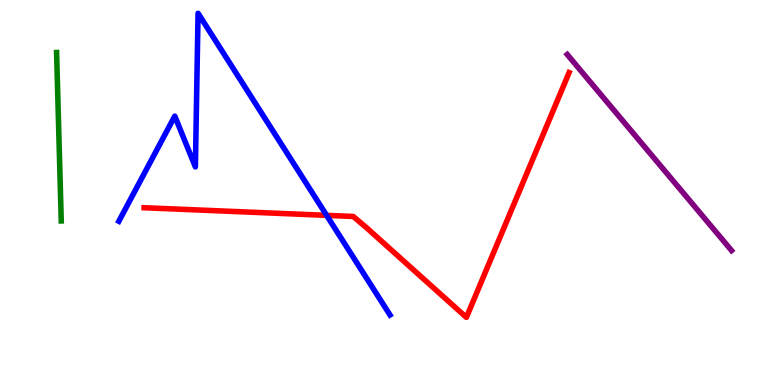[{'lines': ['blue', 'red'], 'intersections': [{'x': 4.21, 'y': 4.41}]}, {'lines': ['green', 'red'], 'intersections': []}, {'lines': ['purple', 'red'], 'intersections': []}, {'lines': ['blue', 'green'], 'intersections': []}, {'lines': ['blue', 'purple'], 'intersections': []}, {'lines': ['green', 'purple'], 'intersections': []}]